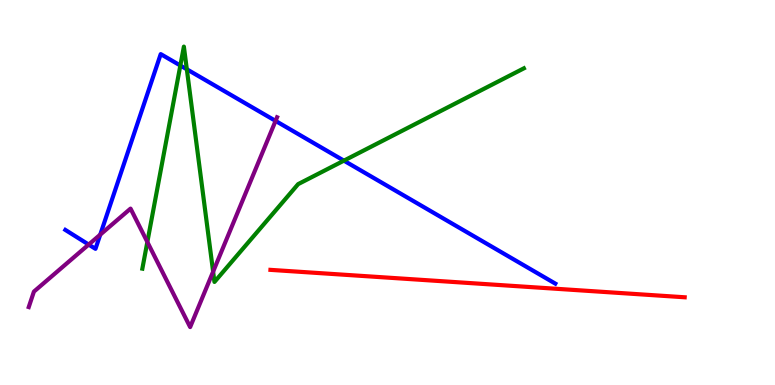[{'lines': ['blue', 'red'], 'intersections': []}, {'lines': ['green', 'red'], 'intersections': []}, {'lines': ['purple', 'red'], 'intersections': []}, {'lines': ['blue', 'green'], 'intersections': [{'x': 2.33, 'y': 8.3}, {'x': 2.41, 'y': 8.2}, {'x': 4.44, 'y': 5.83}]}, {'lines': ['blue', 'purple'], 'intersections': [{'x': 1.14, 'y': 3.65}, {'x': 1.29, 'y': 3.91}, {'x': 3.56, 'y': 6.86}]}, {'lines': ['green', 'purple'], 'intersections': [{'x': 1.9, 'y': 3.71}, {'x': 2.75, 'y': 2.94}]}]